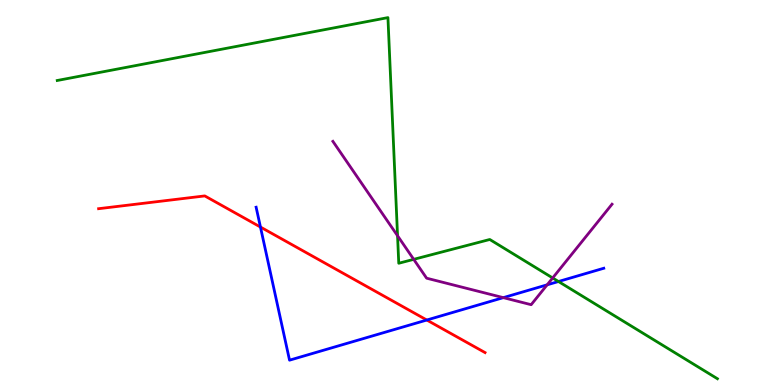[{'lines': ['blue', 'red'], 'intersections': [{'x': 3.36, 'y': 4.1}, {'x': 5.51, 'y': 1.69}]}, {'lines': ['green', 'red'], 'intersections': []}, {'lines': ['purple', 'red'], 'intersections': []}, {'lines': ['blue', 'green'], 'intersections': [{'x': 7.21, 'y': 2.69}]}, {'lines': ['blue', 'purple'], 'intersections': [{'x': 6.49, 'y': 2.27}, {'x': 7.06, 'y': 2.6}]}, {'lines': ['green', 'purple'], 'intersections': [{'x': 5.13, 'y': 3.88}, {'x': 5.34, 'y': 3.26}, {'x': 7.13, 'y': 2.78}]}]